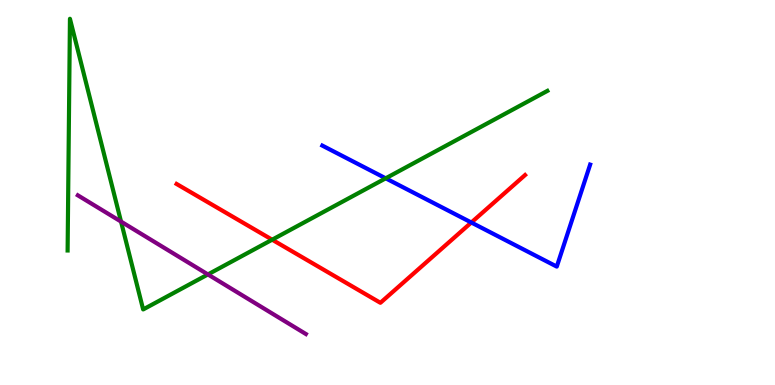[{'lines': ['blue', 'red'], 'intersections': [{'x': 6.08, 'y': 4.22}]}, {'lines': ['green', 'red'], 'intersections': [{'x': 3.51, 'y': 3.77}]}, {'lines': ['purple', 'red'], 'intersections': []}, {'lines': ['blue', 'green'], 'intersections': [{'x': 4.98, 'y': 5.37}]}, {'lines': ['blue', 'purple'], 'intersections': []}, {'lines': ['green', 'purple'], 'intersections': [{'x': 1.56, 'y': 4.24}, {'x': 2.68, 'y': 2.87}]}]